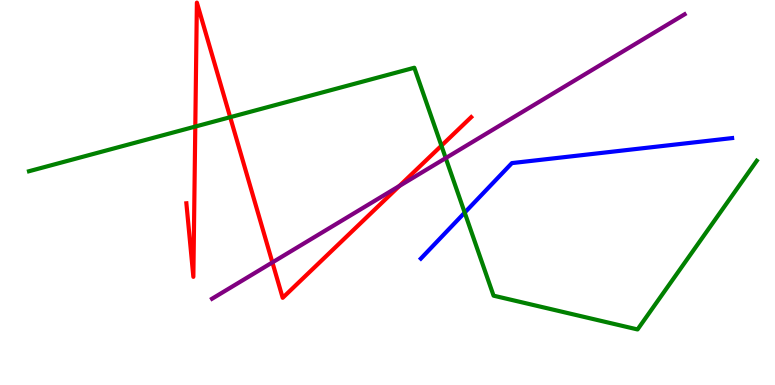[{'lines': ['blue', 'red'], 'intersections': []}, {'lines': ['green', 'red'], 'intersections': [{'x': 2.52, 'y': 6.71}, {'x': 2.97, 'y': 6.96}, {'x': 5.7, 'y': 6.22}]}, {'lines': ['purple', 'red'], 'intersections': [{'x': 3.51, 'y': 3.18}, {'x': 5.15, 'y': 5.17}]}, {'lines': ['blue', 'green'], 'intersections': [{'x': 6.0, 'y': 4.48}]}, {'lines': ['blue', 'purple'], 'intersections': []}, {'lines': ['green', 'purple'], 'intersections': [{'x': 5.75, 'y': 5.89}]}]